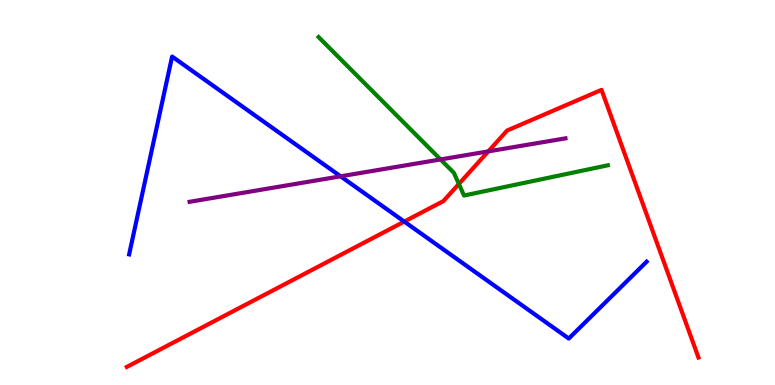[{'lines': ['blue', 'red'], 'intersections': [{'x': 5.22, 'y': 4.24}]}, {'lines': ['green', 'red'], 'intersections': [{'x': 5.92, 'y': 5.22}]}, {'lines': ['purple', 'red'], 'intersections': [{'x': 6.3, 'y': 6.07}]}, {'lines': ['blue', 'green'], 'intersections': []}, {'lines': ['blue', 'purple'], 'intersections': [{'x': 4.39, 'y': 5.42}]}, {'lines': ['green', 'purple'], 'intersections': [{'x': 5.68, 'y': 5.86}]}]